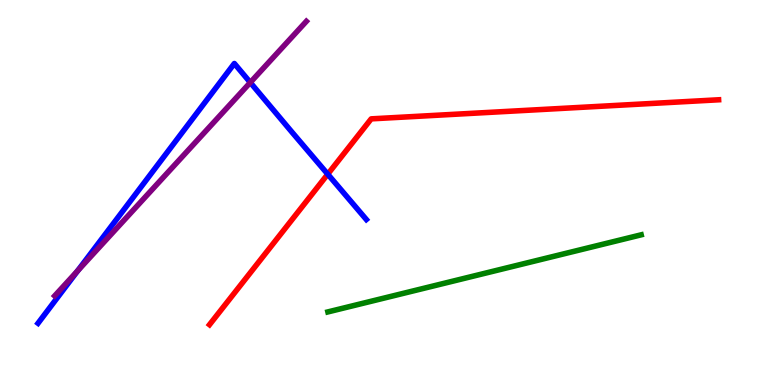[{'lines': ['blue', 'red'], 'intersections': [{'x': 4.23, 'y': 5.48}]}, {'lines': ['green', 'red'], 'intersections': []}, {'lines': ['purple', 'red'], 'intersections': []}, {'lines': ['blue', 'green'], 'intersections': []}, {'lines': ['blue', 'purple'], 'intersections': [{'x': 1.0, 'y': 2.97}, {'x': 3.23, 'y': 7.86}]}, {'lines': ['green', 'purple'], 'intersections': []}]